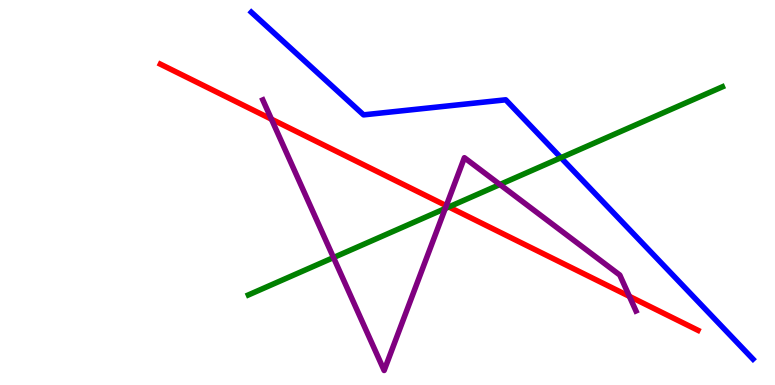[{'lines': ['blue', 'red'], 'intersections': []}, {'lines': ['green', 'red'], 'intersections': [{'x': 5.79, 'y': 4.62}]}, {'lines': ['purple', 'red'], 'intersections': [{'x': 3.5, 'y': 6.91}, {'x': 5.76, 'y': 4.66}, {'x': 8.12, 'y': 2.3}]}, {'lines': ['blue', 'green'], 'intersections': [{'x': 7.24, 'y': 5.9}]}, {'lines': ['blue', 'purple'], 'intersections': []}, {'lines': ['green', 'purple'], 'intersections': [{'x': 4.3, 'y': 3.31}, {'x': 5.74, 'y': 4.58}, {'x': 6.45, 'y': 5.21}]}]